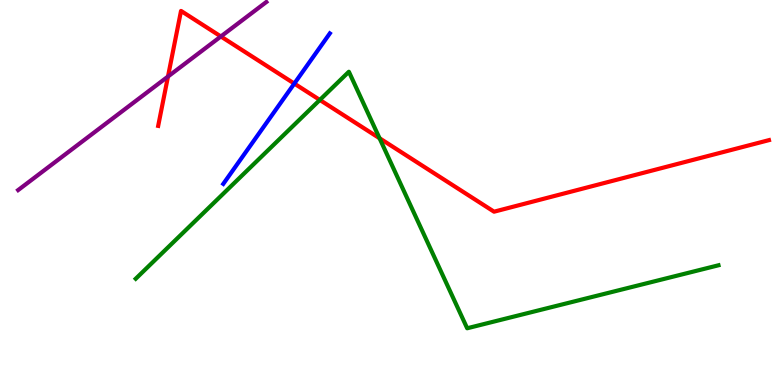[{'lines': ['blue', 'red'], 'intersections': [{'x': 3.8, 'y': 7.83}]}, {'lines': ['green', 'red'], 'intersections': [{'x': 4.13, 'y': 7.4}, {'x': 4.9, 'y': 6.41}]}, {'lines': ['purple', 'red'], 'intersections': [{'x': 2.17, 'y': 8.01}, {'x': 2.85, 'y': 9.05}]}, {'lines': ['blue', 'green'], 'intersections': []}, {'lines': ['blue', 'purple'], 'intersections': []}, {'lines': ['green', 'purple'], 'intersections': []}]